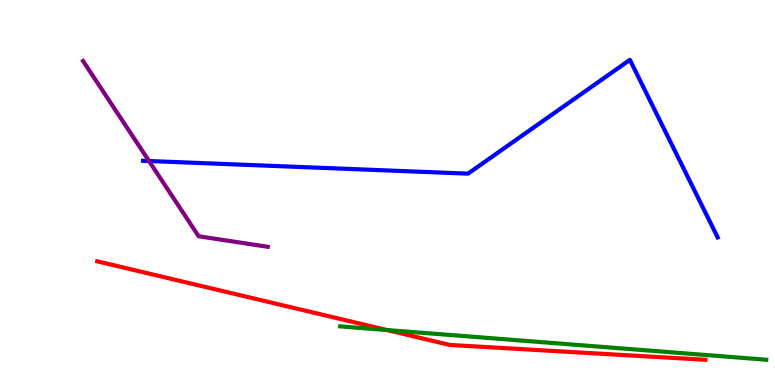[{'lines': ['blue', 'red'], 'intersections': []}, {'lines': ['green', 'red'], 'intersections': [{'x': 4.99, 'y': 1.43}]}, {'lines': ['purple', 'red'], 'intersections': []}, {'lines': ['blue', 'green'], 'intersections': []}, {'lines': ['blue', 'purple'], 'intersections': [{'x': 1.92, 'y': 5.82}]}, {'lines': ['green', 'purple'], 'intersections': []}]